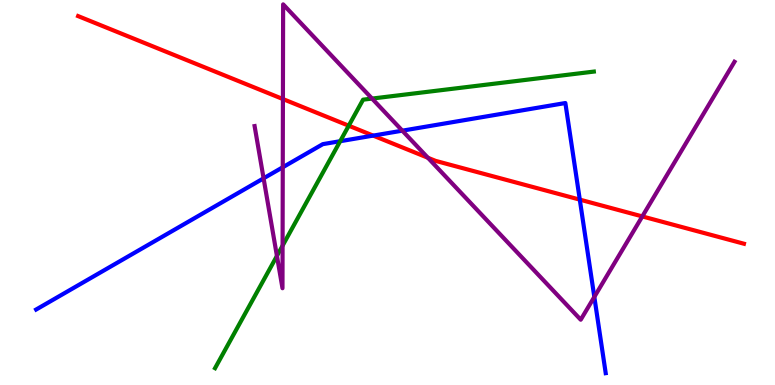[{'lines': ['blue', 'red'], 'intersections': [{'x': 4.82, 'y': 6.48}, {'x': 7.48, 'y': 4.81}]}, {'lines': ['green', 'red'], 'intersections': [{'x': 4.5, 'y': 6.74}]}, {'lines': ['purple', 'red'], 'intersections': [{'x': 3.65, 'y': 7.43}, {'x': 5.52, 'y': 5.9}, {'x': 8.29, 'y': 4.38}]}, {'lines': ['blue', 'green'], 'intersections': [{'x': 4.39, 'y': 6.33}]}, {'lines': ['blue', 'purple'], 'intersections': [{'x': 3.4, 'y': 5.37}, {'x': 3.65, 'y': 5.66}, {'x': 5.19, 'y': 6.61}, {'x': 7.67, 'y': 2.29}]}, {'lines': ['green', 'purple'], 'intersections': [{'x': 3.57, 'y': 3.35}, {'x': 3.65, 'y': 3.62}, {'x': 4.8, 'y': 7.44}]}]